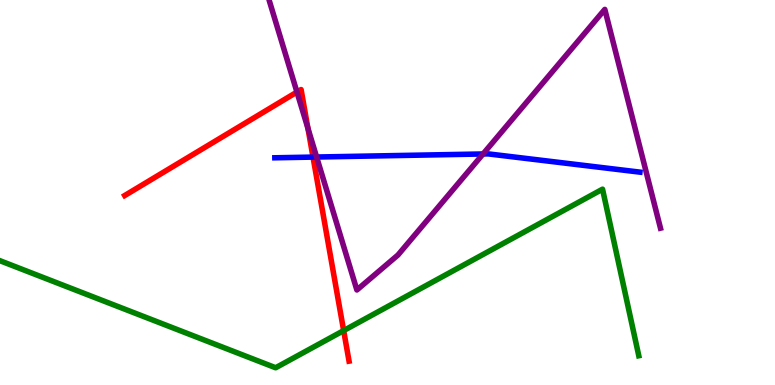[{'lines': ['blue', 'red'], 'intersections': [{'x': 4.04, 'y': 5.92}]}, {'lines': ['green', 'red'], 'intersections': [{'x': 4.43, 'y': 1.41}]}, {'lines': ['purple', 'red'], 'intersections': [{'x': 3.83, 'y': 7.61}, {'x': 3.97, 'y': 6.67}]}, {'lines': ['blue', 'green'], 'intersections': []}, {'lines': ['blue', 'purple'], 'intersections': [{'x': 4.09, 'y': 5.92}, {'x': 6.23, 'y': 6.0}]}, {'lines': ['green', 'purple'], 'intersections': []}]